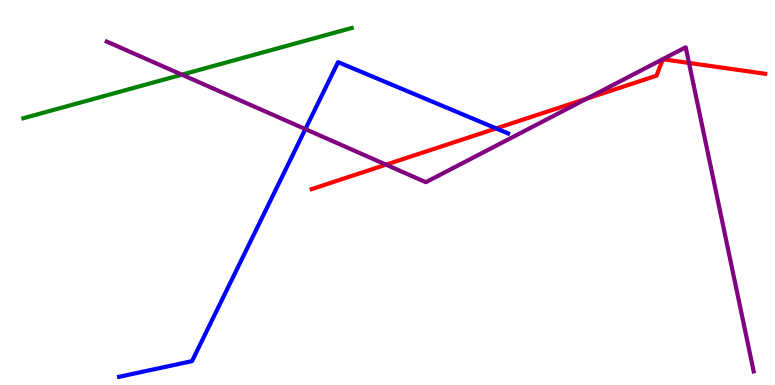[{'lines': ['blue', 'red'], 'intersections': [{'x': 6.4, 'y': 6.66}]}, {'lines': ['green', 'red'], 'intersections': []}, {'lines': ['purple', 'red'], 'intersections': [{'x': 4.98, 'y': 5.72}, {'x': 7.57, 'y': 7.44}, {'x': 8.89, 'y': 8.37}]}, {'lines': ['blue', 'green'], 'intersections': []}, {'lines': ['blue', 'purple'], 'intersections': [{'x': 3.94, 'y': 6.65}]}, {'lines': ['green', 'purple'], 'intersections': [{'x': 2.35, 'y': 8.06}]}]